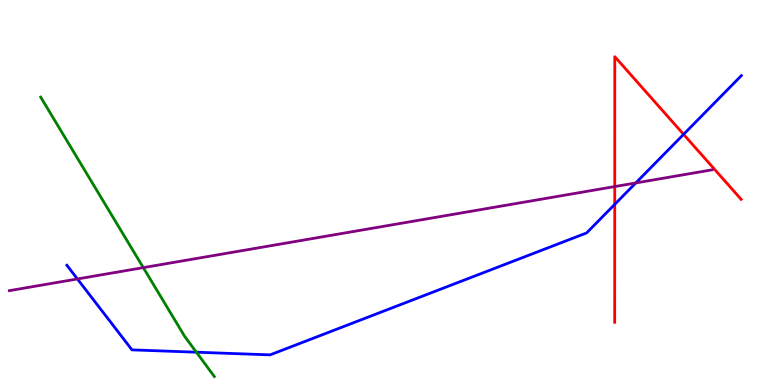[{'lines': ['blue', 'red'], 'intersections': [{'x': 7.93, 'y': 4.69}, {'x': 8.82, 'y': 6.51}]}, {'lines': ['green', 'red'], 'intersections': []}, {'lines': ['purple', 'red'], 'intersections': [{'x': 7.93, 'y': 5.15}]}, {'lines': ['blue', 'green'], 'intersections': [{'x': 2.53, 'y': 0.852}]}, {'lines': ['blue', 'purple'], 'intersections': [{'x': 0.999, 'y': 2.75}, {'x': 8.2, 'y': 5.25}]}, {'lines': ['green', 'purple'], 'intersections': [{'x': 1.85, 'y': 3.05}]}]